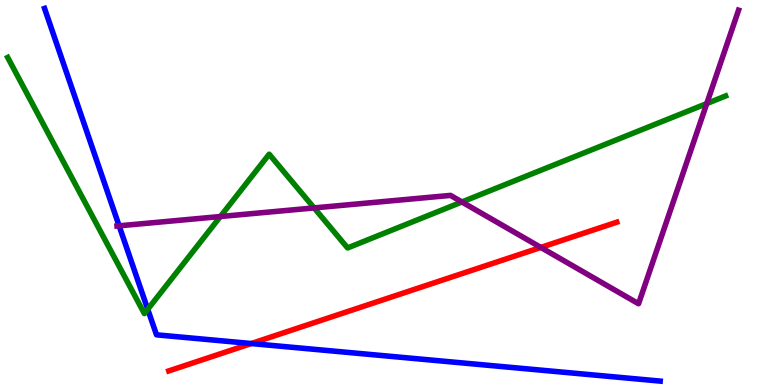[{'lines': ['blue', 'red'], 'intersections': [{'x': 3.24, 'y': 1.08}]}, {'lines': ['green', 'red'], 'intersections': []}, {'lines': ['purple', 'red'], 'intersections': [{'x': 6.98, 'y': 3.57}]}, {'lines': ['blue', 'green'], 'intersections': [{'x': 1.91, 'y': 1.97}]}, {'lines': ['blue', 'purple'], 'intersections': [{'x': 1.54, 'y': 4.13}]}, {'lines': ['green', 'purple'], 'intersections': [{'x': 2.84, 'y': 4.38}, {'x': 4.05, 'y': 4.6}, {'x': 5.96, 'y': 4.75}, {'x': 9.12, 'y': 7.31}]}]